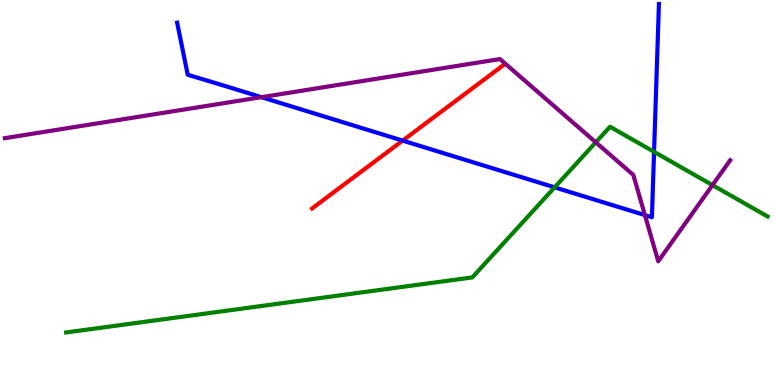[{'lines': ['blue', 'red'], 'intersections': [{'x': 5.2, 'y': 6.35}]}, {'lines': ['green', 'red'], 'intersections': []}, {'lines': ['purple', 'red'], 'intersections': []}, {'lines': ['blue', 'green'], 'intersections': [{'x': 7.16, 'y': 5.13}, {'x': 8.44, 'y': 6.06}]}, {'lines': ['blue', 'purple'], 'intersections': [{'x': 3.37, 'y': 7.48}, {'x': 8.32, 'y': 4.41}]}, {'lines': ['green', 'purple'], 'intersections': [{'x': 7.69, 'y': 6.3}, {'x': 9.19, 'y': 5.19}]}]